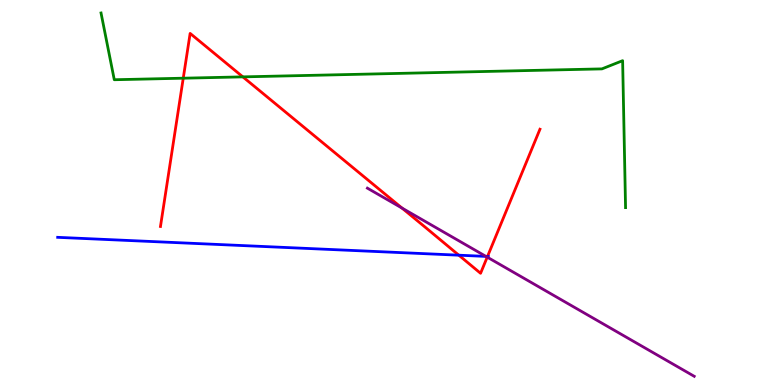[{'lines': ['blue', 'red'], 'intersections': [{'x': 5.92, 'y': 3.37}, {'x': 6.29, 'y': 3.34}]}, {'lines': ['green', 'red'], 'intersections': [{'x': 2.36, 'y': 7.97}, {'x': 3.13, 'y': 8.0}]}, {'lines': ['purple', 'red'], 'intersections': [{'x': 5.19, 'y': 4.6}, {'x': 6.29, 'y': 3.32}]}, {'lines': ['blue', 'green'], 'intersections': []}, {'lines': ['blue', 'purple'], 'intersections': [{'x': 6.27, 'y': 3.34}]}, {'lines': ['green', 'purple'], 'intersections': []}]